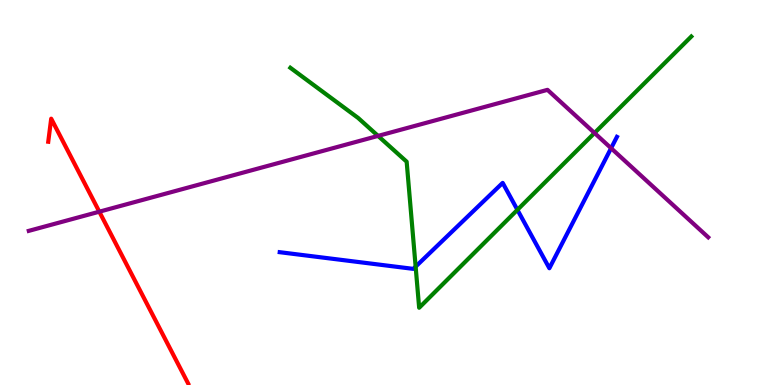[{'lines': ['blue', 'red'], 'intersections': []}, {'lines': ['green', 'red'], 'intersections': []}, {'lines': ['purple', 'red'], 'intersections': [{'x': 1.28, 'y': 4.5}]}, {'lines': ['blue', 'green'], 'intersections': [{'x': 5.36, 'y': 3.07}, {'x': 6.68, 'y': 4.55}]}, {'lines': ['blue', 'purple'], 'intersections': [{'x': 7.89, 'y': 6.15}]}, {'lines': ['green', 'purple'], 'intersections': [{'x': 4.88, 'y': 6.47}, {'x': 7.67, 'y': 6.55}]}]